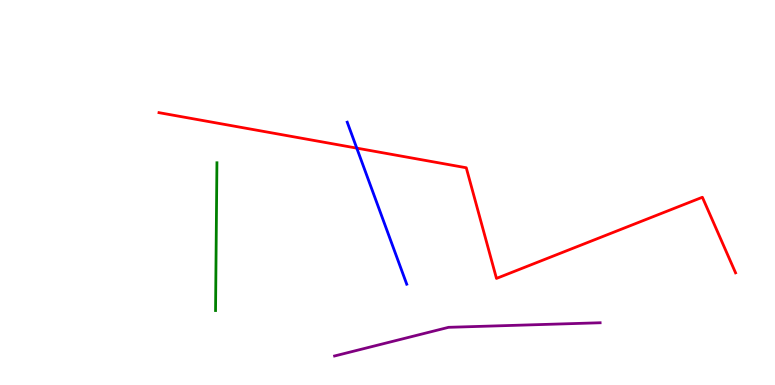[{'lines': ['blue', 'red'], 'intersections': [{'x': 4.6, 'y': 6.15}]}, {'lines': ['green', 'red'], 'intersections': []}, {'lines': ['purple', 'red'], 'intersections': []}, {'lines': ['blue', 'green'], 'intersections': []}, {'lines': ['blue', 'purple'], 'intersections': []}, {'lines': ['green', 'purple'], 'intersections': []}]